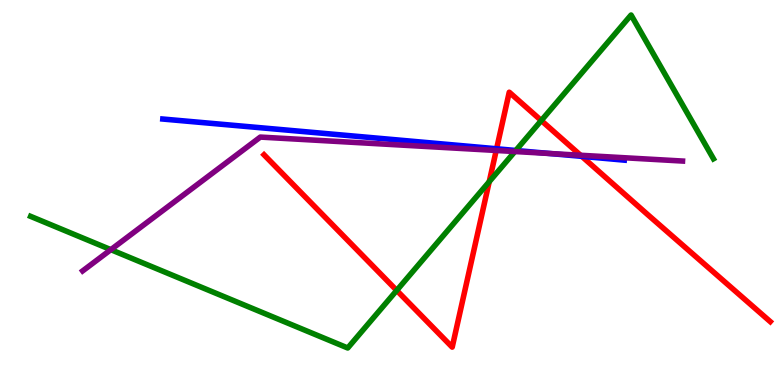[{'lines': ['blue', 'red'], 'intersections': [{'x': 6.41, 'y': 6.14}, {'x': 7.51, 'y': 5.94}]}, {'lines': ['green', 'red'], 'intersections': [{'x': 5.12, 'y': 2.46}, {'x': 6.31, 'y': 5.28}, {'x': 6.98, 'y': 6.87}]}, {'lines': ['purple', 'red'], 'intersections': [{'x': 6.4, 'y': 6.09}, {'x': 7.49, 'y': 5.97}]}, {'lines': ['blue', 'green'], 'intersections': [{'x': 6.66, 'y': 6.09}]}, {'lines': ['blue', 'purple'], 'intersections': [{'x': 7.1, 'y': 6.01}]}, {'lines': ['green', 'purple'], 'intersections': [{'x': 1.43, 'y': 3.52}, {'x': 6.64, 'y': 6.06}]}]